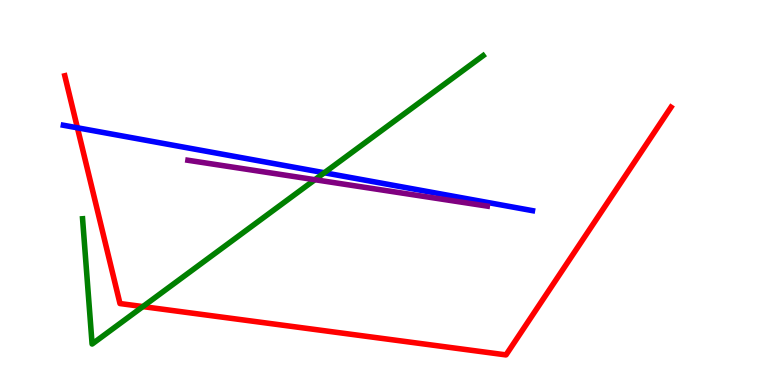[{'lines': ['blue', 'red'], 'intersections': [{'x': 0.999, 'y': 6.68}]}, {'lines': ['green', 'red'], 'intersections': [{'x': 1.84, 'y': 2.04}]}, {'lines': ['purple', 'red'], 'intersections': []}, {'lines': ['blue', 'green'], 'intersections': [{'x': 4.18, 'y': 5.51}]}, {'lines': ['blue', 'purple'], 'intersections': []}, {'lines': ['green', 'purple'], 'intersections': [{'x': 4.06, 'y': 5.33}]}]